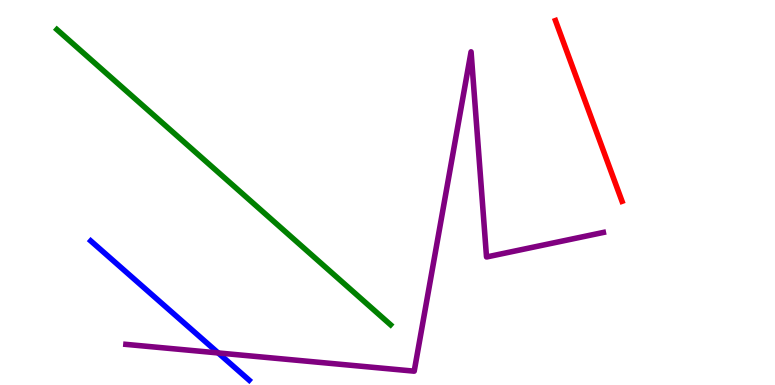[{'lines': ['blue', 'red'], 'intersections': []}, {'lines': ['green', 'red'], 'intersections': []}, {'lines': ['purple', 'red'], 'intersections': []}, {'lines': ['blue', 'green'], 'intersections': []}, {'lines': ['blue', 'purple'], 'intersections': [{'x': 2.82, 'y': 0.833}]}, {'lines': ['green', 'purple'], 'intersections': []}]